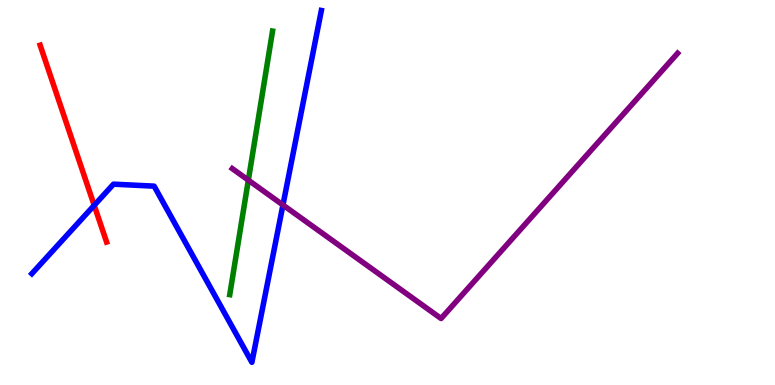[{'lines': ['blue', 'red'], 'intersections': [{'x': 1.22, 'y': 4.67}]}, {'lines': ['green', 'red'], 'intersections': []}, {'lines': ['purple', 'red'], 'intersections': []}, {'lines': ['blue', 'green'], 'intersections': []}, {'lines': ['blue', 'purple'], 'intersections': [{'x': 3.65, 'y': 4.68}]}, {'lines': ['green', 'purple'], 'intersections': [{'x': 3.2, 'y': 5.32}]}]